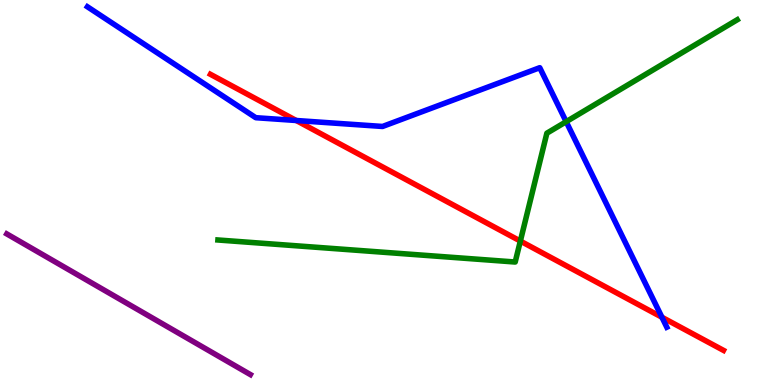[{'lines': ['blue', 'red'], 'intersections': [{'x': 3.82, 'y': 6.87}, {'x': 8.54, 'y': 1.76}]}, {'lines': ['green', 'red'], 'intersections': [{'x': 6.71, 'y': 3.74}]}, {'lines': ['purple', 'red'], 'intersections': []}, {'lines': ['blue', 'green'], 'intersections': [{'x': 7.31, 'y': 6.84}]}, {'lines': ['blue', 'purple'], 'intersections': []}, {'lines': ['green', 'purple'], 'intersections': []}]